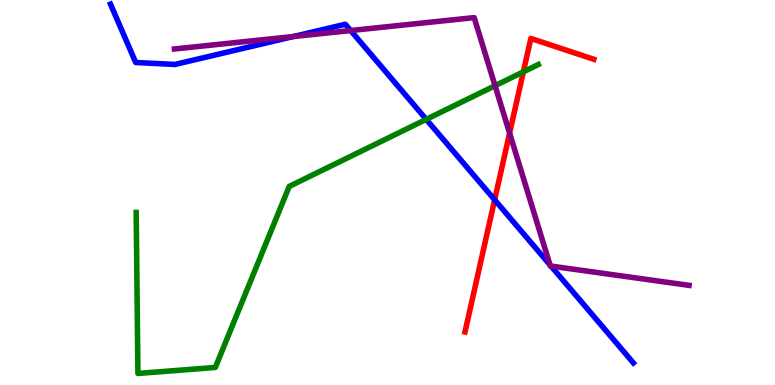[{'lines': ['blue', 'red'], 'intersections': [{'x': 6.38, 'y': 4.81}]}, {'lines': ['green', 'red'], 'intersections': [{'x': 6.75, 'y': 8.13}]}, {'lines': ['purple', 'red'], 'intersections': [{'x': 6.58, 'y': 6.54}]}, {'lines': ['blue', 'green'], 'intersections': [{'x': 5.5, 'y': 6.9}]}, {'lines': ['blue', 'purple'], 'intersections': [{'x': 3.78, 'y': 9.05}, {'x': 4.52, 'y': 9.21}, {'x': 7.1, 'y': 3.12}, {'x': 7.11, 'y': 3.09}]}, {'lines': ['green', 'purple'], 'intersections': [{'x': 6.39, 'y': 7.77}]}]